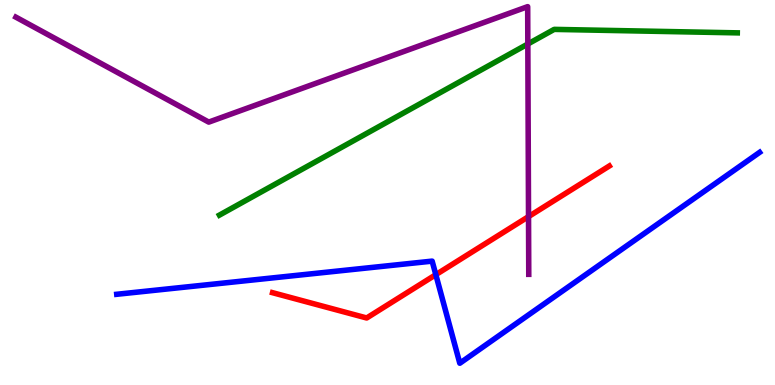[{'lines': ['blue', 'red'], 'intersections': [{'x': 5.62, 'y': 2.87}]}, {'lines': ['green', 'red'], 'intersections': []}, {'lines': ['purple', 'red'], 'intersections': [{'x': 6.82, 'y': 4.37}]}, {'lines': ['blue', 'green'], 'intersections': []}, {'lines': ['blue', 'purple'], 'intersections': []}, {'lines': ['green', 'purple'], 'intersections': [{'x': 6.81, 'y': 8.86}]}]